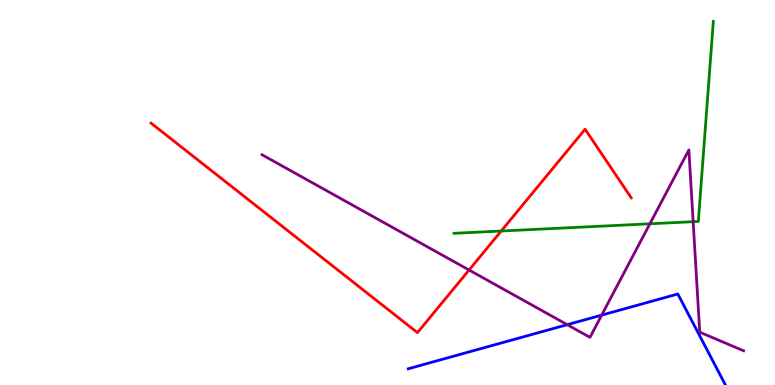[{'lines': ['blue', 'red'], 'intersections': []}, {'lines': ['green', 'red'], 'intersections': [{'x': 6.47, 'y': 4.0}]}, {'lines': ['purple', 'red'], 'intersections': [{'x': 6.05, 'y': 2.99}]}, {'lines': ['blue', 'green'], 'intersections': []}, {'lines': ['blue', 'purple'], 'intersections': [{'x': 7.32, 'y': 1.57}, {'x': 7.76, 'y': 1.82}]}, {'lines': ['green', 'purple'], 'intersections': [{'x': 8.39, 'y': 4.19}, {'x': 8.94, 'y': 4.24}]}]